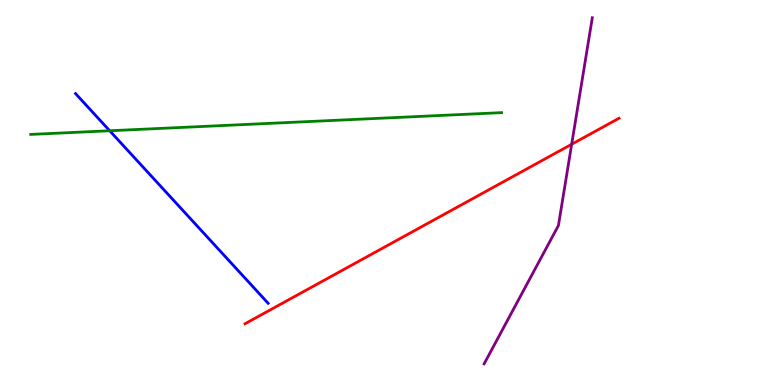[{'lines': ['blue', 'red'], 'intersections': []}, {'lines': ['green', 'red'], 'intersections': []}, {'lines': ['purple', 'red'], 'intersections': [{'x': 7.38, 'y': 6.25}]}, {'lines': ['blue', 'green'], 'intersections': [{'x': 1.42, 'y': 6.6}]}, {'lines': ['blue', 'purple'], 'intersections': []}, {'lines': ['green', 'purple'], 'intersections': []}]